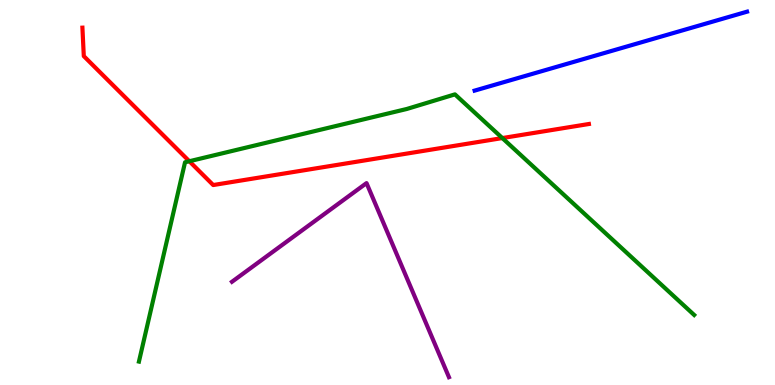[{'lines': ['blue', 'red'], 'intersections': []}, {'lines': ['green', 'red'], 'intersections': [{'x': 2.44, 'y': 5.81}, {'x': 6.48, 'y': 6.41}]}, {'lines': ['purple', 'red'], 'intersections': []}, {'lines': ['blue', 'green'], 'intersections': []}, {'lines': ['blue', 'purple'], 'intersections': []}, {'lines': ['green', 'purple'], 'intersections': []}]